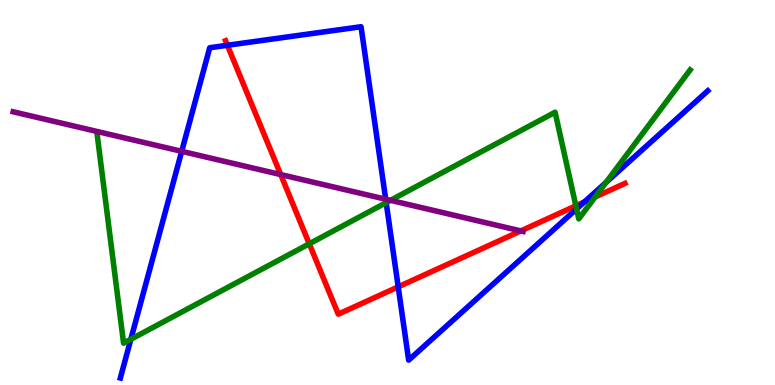[{'lines': ['blue', 'red'], 'intersections': [{'x': 2.93, 'y': 8.82}, {'x': 5.14, 'y': 2.55}, {'x': 7.54, 'y': 4.76}]}, {'lines': ['green', 'red'], 'intersections': [{'x': 3.99, 'y': 3.67}, {'x': 7.43, 'y': 4.65}, {'x': 7.68, 'y': 4.88}]}, {'lines': ['purple', 'red'], 'intersections': [{'x': 3.62, 'y': 5.47}, {'x': 6.72, 'y': 4.0}]}, {'lines': ['blue', 'green'], 'intersections': [{'x': 1.69, 'y': 1.19}, {'x': 4.98, 'y': 4.74}, {'x': 7.44, 'y': 4.57}, {'x': 7.82, 'y': 5.26}]}, {'lines': ['blue', 'purple'], 'intersections': [{'x': 2.34, 'y': 6.07}, {'x': 4.98, 'y': 4.83}]}, {'lines': ['green', 'purple'], 'intersections': [{'x': 5.04, 'y': 4.8}]}]